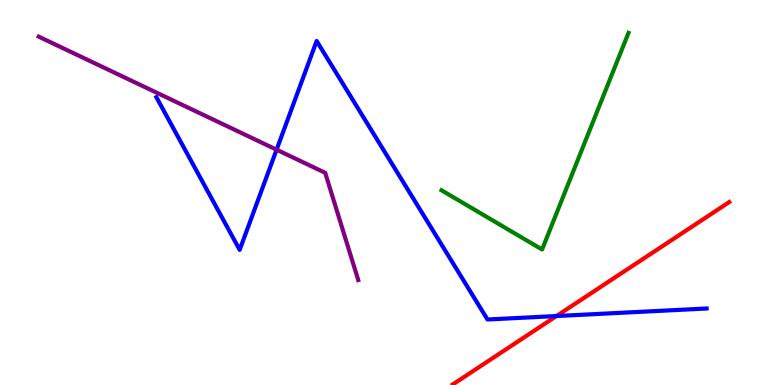[{'lines': ['blue', 'red'], 'intersections': [{'x': 7.18, 'y': 1.79}]}, {'lines': ['green', 'red'], 'intersections': []}, {'lines': ['purple', 'red'], 'intersections': []}, {'lines': ['blue', 'green'], 'intersections': []}, {'lines': ['blue', 'purple'], 'intersections': [{'x': 3.57, 'y': 6.11}]}, {'lines': ['green', 'purple'], 'intersections': []}]